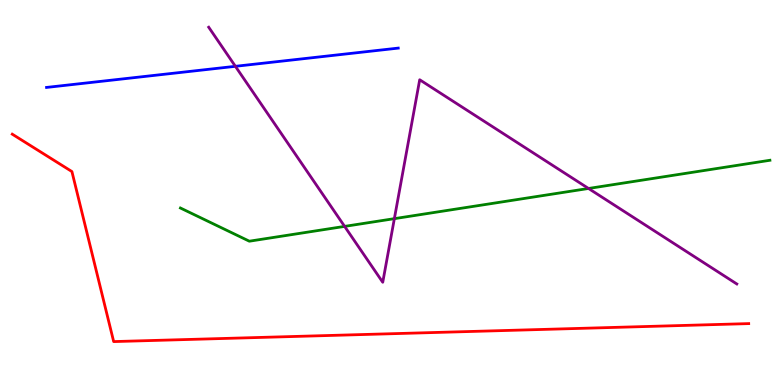[{'lines': ['blue', 'red'], 'intersections': []}, {'lines': ['green', 'red'], 'intersections': []}, {'lines': ['purple', 'red'], 'intersections': []}, {'lines': ['blue', 'green'], 'intersections': []}, {'lines': ['blue', 'purple'], 'intersections': [{'x': 3.04, 'y': 8.28}]}, {'lines': ['green', 'purple'], 'intersections': [{'x': 4.45, 'y': 4.12}, {'x': 5.09, 'y': 4.32}, {'x': 7.59, 'y': 5.1}]}]